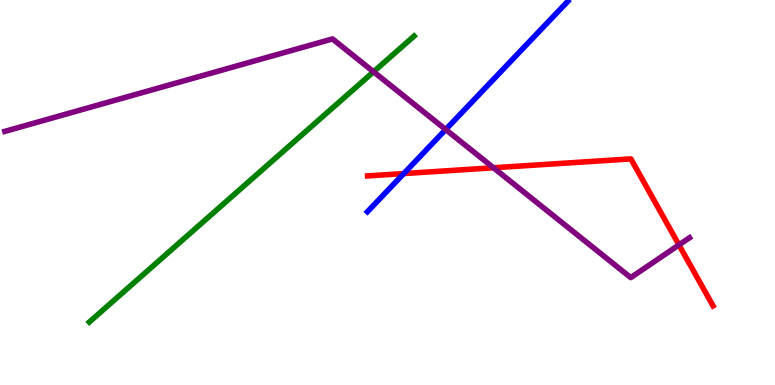[{'lines': ['blue', 'red'], 'intersections': [{'x': 5.21, 'y': 5.49}]}, {'lines': ['green', 'red'], 'intersections': []}, {'lines': ['purple', 'red'], 'intersections': [{'x': 6.37, 'y': 5.64}, {'x': 8.76, 'y': 3.64}]}, {'lines': ['blue', 'green'], 'intersections': []}, {'lines': ['blue', 'purple'], 'intersections': [{'x': 5.75, 'y': 6.64}]}, {'lines': ['green', 'purple'], 'intersections': [{'x': 4.82, 'y': 8.14}]}]